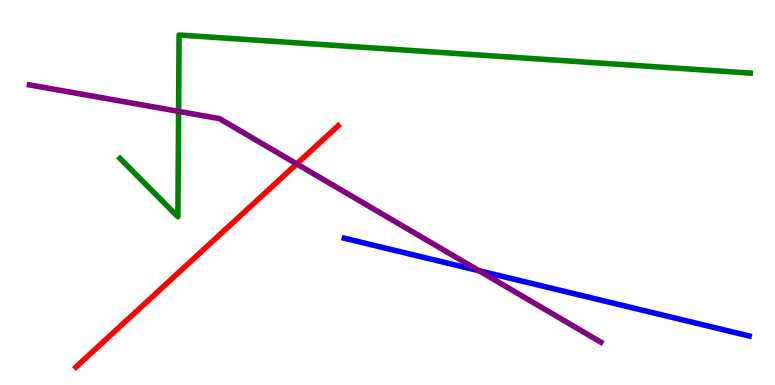[{'lines': ['blue', 'red'], 'intersections': []}, {'lines': ['green', 'red'], 'intersections': []}, {'lines': ['purple', 'red'], 'intersections': [{'x': 3.83, 'y': 5.74}]}, {'lines': ['blue', 'green'], 'intersections': []}, {'lines': ['blue', 'purple'], 'intersections': [{'x': 6.18, 'y': 2.97}]}, {'lines': ['green', 'purple'], 'intersections': [{'x': 2.3, 'y': 7.11}]}]